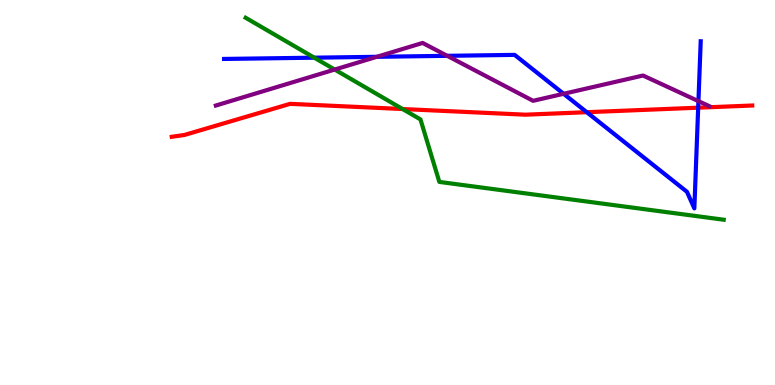[{'lines': ['blue', 'red'], 'intersections': [{'x': 7.57, 'y': 7.09}, {'x': 9.01, 'y': 7.2}]}, {'lines': ['green', 'red'], 'intersections': [{'x': 5.19, 'y': 7.17}]}, {'lines': ['purple', 'red'], 'intersections': []}, {'lines': ['blue', 'green'], 'intersections': [{'x': 4.06, 'y': 8.5}]}, {'lines': ['blue', 'purple'], 'intersections': [{'x': 4.86, 'y': 8.52}, {'x': 5.77, 'y': 8.55}, {'x': 7.27, 'y': 7.56}, {'x': 9.01, 'y': 7.37}]}, {'lines': ['green', 'purple'], 'intersections': [{'x': 4.32, 'y': 8.19}]}]